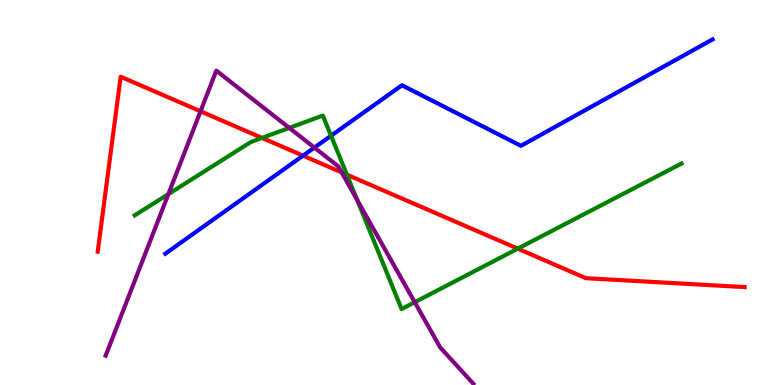[{'lines': ['blue', 'red'], 'intersections': [{'x': 3.91, 'y': 5.96}]}, {'lines': ['green', 'red'], 'intersections': [{'x': 3.38, 'y': 6.42}, {'x': 4.48, 'y': 5.46}, {'x': 6.68, 'y': 3.54}]}, {'lines': ['purple', 'red'], 'intersections': [{'x': 2.59, 'y': 7.11}, {'x': 4.41, 'y': 5.52}]}, {'lines': ['blue', 'green'], 'intersections': [{'x': 4.27, 'y': 6.47}]}, {'lines': ['blue', 'purple'], 'intersections': [{'x': 4.06, 'y': 6.17}]}, {'lines': ['green', 'purple'], 'intersections': [{'x': 2.17, 'y': 4.96}, {'x': 3.73, 'y': 6.68}, {'x': 4.61, 'y': 4.8}, {'x': 5.35, 'y': 2.15}]}]